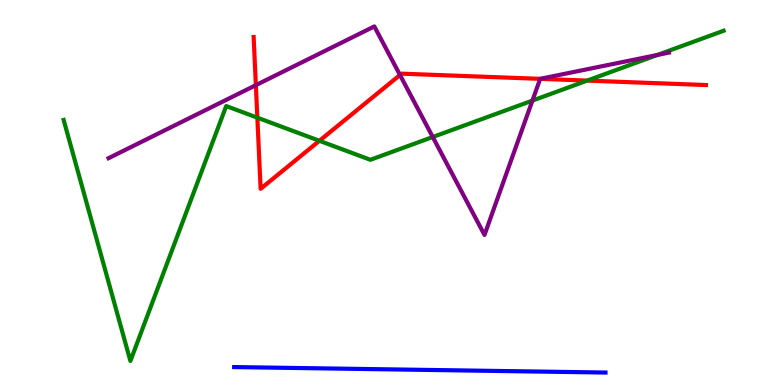[{'lines': ['blue', 'red'], 'intersections': []}, {'lines': ['green', 'red'], 'intersections': [{'x': 3.32, 'y': 6.94}, {'x': 4.12, 'y': 6.34}, {'x': 7.58, 'y': 7.91}]}, {'lines': ['purple', 'red'], 'intersections': [{'x': 3.3, 'y': 7.79}, {'x': 5.16, 'y': 8.05}, {'x': 6.97, 'y': 7.95}]}, {'lines': ['blue', 'green'], 'intersections': []}, {'lines': ['blue', 'purple'], 'intersections': []}, {'lines': ['green', 'purple'], 'intersections': [{'x': 5.58, 'y': 6.44}, {'x': 6.87, 'y': 7.39}, {'x': 8.48, 'y': 8.57}]}]